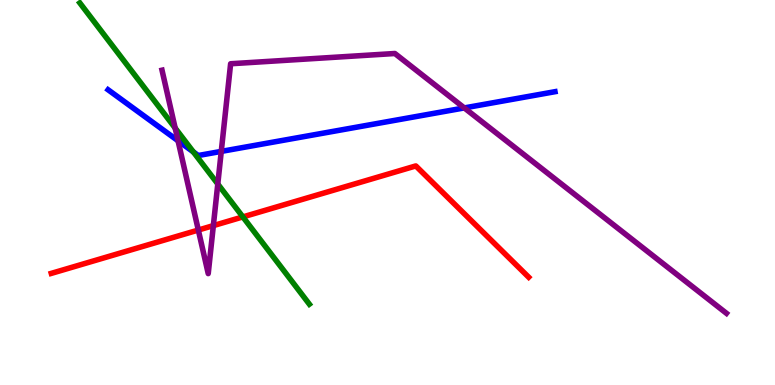[{'lines': ['blue', 'red'], 'intersections': []}, {'lines': ['green', 'red'], 'intersections': [{'x': 3.13, 'y': 4.37}]}, {'lines': ['purple', 'red'], 'intersections': [{'x': 2.56, 'y': 4.02}, {'x': 2.75, 'y': 4.14}]}, {'lines': ['blue', 'green'], 'intersections': [{'x': 2.49, 'y': 6.05}]}, {'lines': ['blue', 'purple'], 'intersections': [{'x': 2.3, 'y': 6.34}, {'x': 2.86, 'y': 6.07}, {'x': 5.99, 'y': 7.2}]}, {'lines': ['green', 'purple'], 'intersections': [{'x': 2.26, 'y': 6.67}, {'x': 2.81, 'y': 5.22}]}]